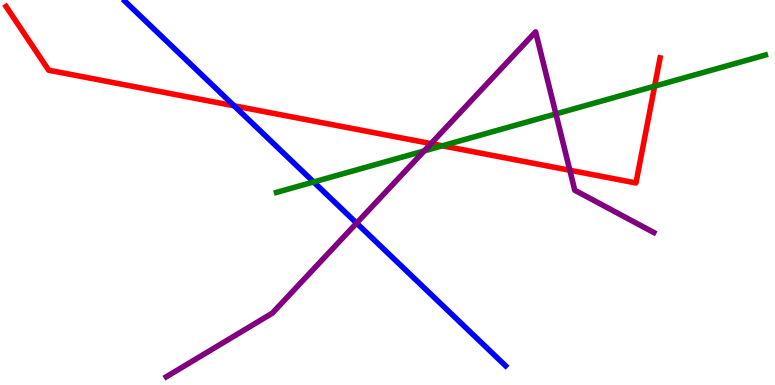[{'lines': ['blue', 'red'], 'intersections': [{'x': 3.02, 'y': 7.25}]}, {'lines': ['green', 'red'], 'intersections': [{'x': 5.71, 'y': 6.21}, {'x': 8.45, 'y': 7.76}]}, {'lines': ['purple', 'red'], 'intersections': [{'x': 5.56, 'y': 6.27}, {'x': 7.35, 'y': 5.58}]}, {'lines': ['blue', 'green'], 'intersections': [{'x': 4.05, 'y': 5.27}]}, {'lines': ['blue', 'purple'], 'intersections': [{'x': 4.6, 'y': 4.2}]}, {'lines': ['green', 'purple'], 'intersections': [{'x': 5.47, 'y': 6.08}, {'x': 7.17, 'y': 7.04}]}]